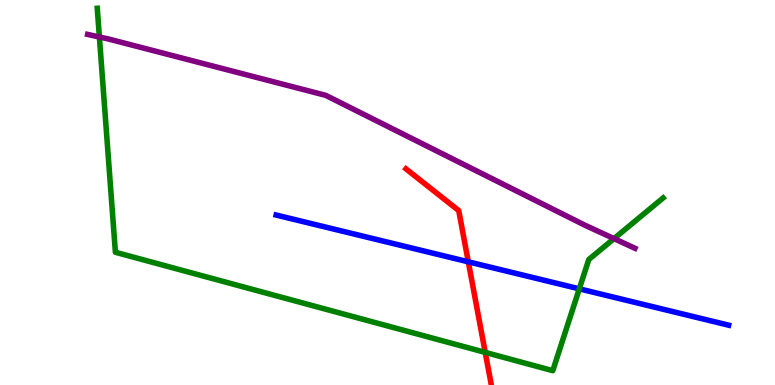[{'lines': ['blue', 'red'], 'intersections': [{'x': 6.04, 'y': 3.2}]}, {'lines': ['green', 'red'], 'intersections': [{'x': 6.26, 'y': 0.847}]}, {'lines': ['purple', 'red'], 'intersections': []}, {'lines': ['blue', 'green'], 'intersections': [{'x': 7.47, 'y': 2.5}]}, {'lines': ['blue', 'purple'], 'intersections': []}, {'lines': ['green', 'purple'], 'intersections': [{'x': 1.28, 'y': 9.04}, {'x': 7.92, 'y': 3.8}]}]